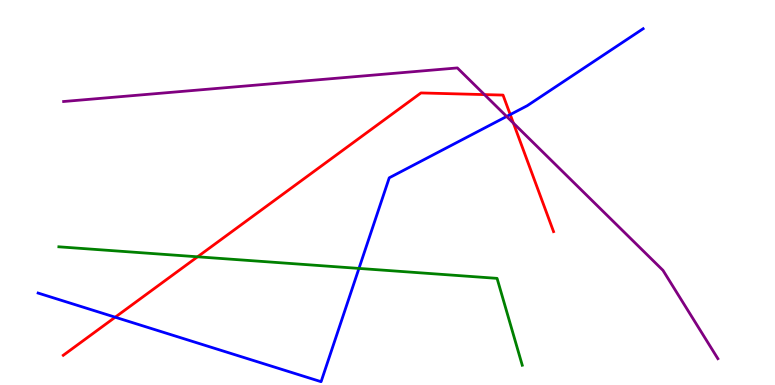[{'lines': ['blue', 'red'], 'intersections': [{'x': 1.49, 'y': 1.76}, {'x': 6.58, 'y': 7.02}]}, {'lines': ['green', 'red'], 'intersections': [{'x': 2.55, 'y': 3.33}]}, {'lines': ['purple', 'red'], 'intersections': [{'x': 6.25, 'y': 7.54}, {'x': 6.62, 'y': 6.8}]}, {'lines': ['blue', 'green'], 'intersections': [{'x': 4.63, 'y': 3.03}]}, {'lines': ['blue', 'purple'], 'intersections': [{'x': 6.54, 'y': 6.98}]}, {'lines': ['green', 'purple'], 'intersections': []}]